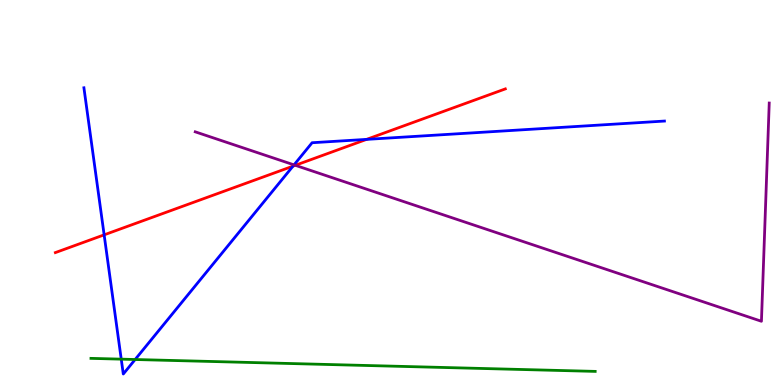[{'lines': ['blue', 'red'], 'intersections': [{'x': 1.34, 'y': 3.9}, {'x': 3.78, 'y': 5.68}, {'x': 4.73, 'y': 6.38}]}, {'lines': ['green', 'red'], 'intersections': []}, {'lines': ['purple', 'red'], 'intersections': [{'x': 3.81, 'y': 5.71}]}, {'lines': ['blue', 'green'], 'intersections': [{'x': 1.56, 'y': 0.671}, {'x': 1.74, 'y': 0.662}]}, {'lines': ['blue', 'purple'], 'intersections': [{'x': 3.79, 'y': 5.72}]}, {'lines': ['green', 'purple'], 'intersections': []}]